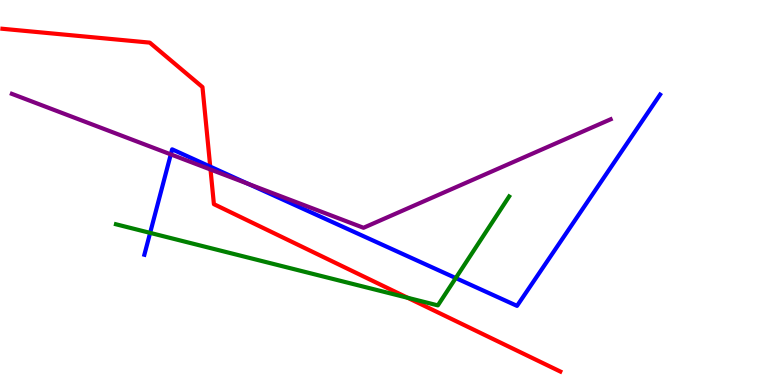[{'lines': ['blue', 'red'], 'intersections': [{'x': 2.71, 'y': 5.67}]}, {'lines': ['green', 'red'], 'intersections': [{'x': 5.26, 'y': 2.27}]}, {'lines': ['purple', 'red'], 'intersections': [{'x': 2.72, 'y': 5.6}]}, {'lines': ['blue', 'green'], 'intersections': [{'x': 1.94, 'y': 3.95}, {'x': 5.88, 'y': 2.78}]}, {'lines': ['blue', 'purple'], 'intersections': [{'x': 2.2, 'y': 5.99}, {'x': 3.2, 'y': 5.22}]}, {'lines': ['green', 'purple'], 'intersections': []}]